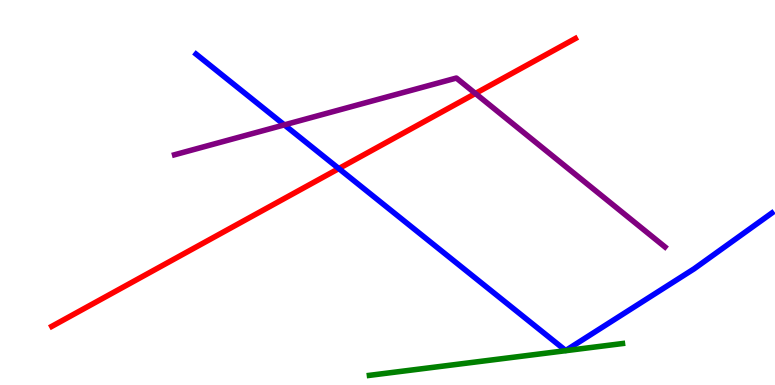[{'lines': ['blue', 'red'], 'intersections': [{'x': 4.37, 'y': 5.62}]}, {'lines': ['green', 'red'], 'intersections': []}, {'lines': ['purple', 'red'], 'intersections': [{'x': 6.13, 'y': 7.57}]}, {'lines': ['blue', 'green'], 'intersections': []}, {'lines': ['blue', 'purple'], 'intersections': [{'x': 3.67, 'y': 6.76}]}, {'lines': ['green', 'purple'], 'intersections': []}]